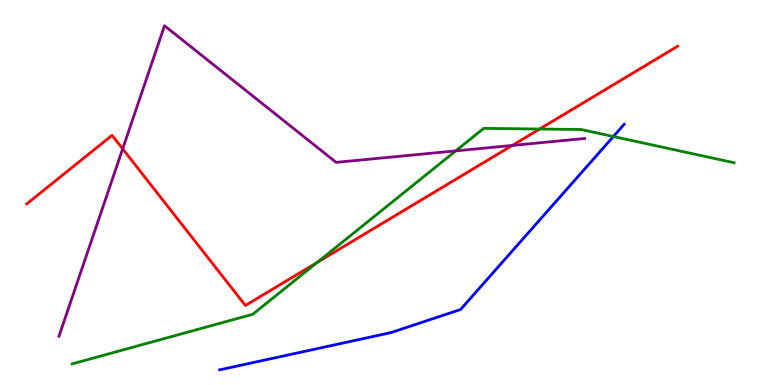[{'lines': ['blue', 'red'], 'intersections': []}, {'lines': ['green', 'red'], 'intersections': [{'x': 4.09, 'y': 3.18}, {'x': 6.96, 'y': 6.65}]}, {'lines': ['purple', 'red'], 'intersections': [{'x': 1.58, 'y': 6.13}, {'x': 6.61, 'y': 6.22}]}, {'lines': ['blue', 'green'], 'intersections': [{'x': 7.91, 'y': 6.45}]}, {'lines': ['blue', 'purple'], 'intersections': []}, {'lines': ['green', 'purple'], 'intersections': [{'x': 5.88, 'y': 6.08}]}]